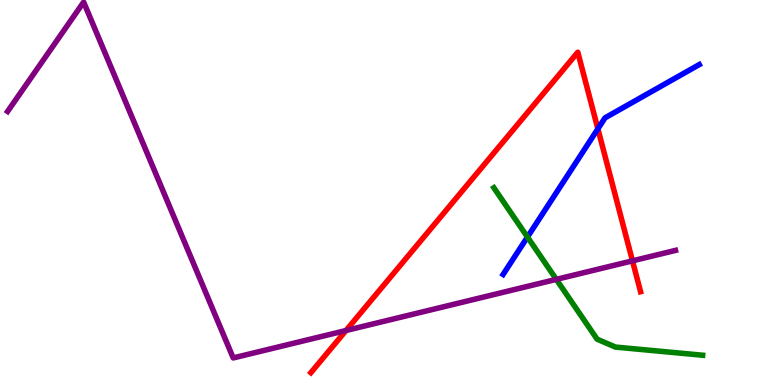[{'lines': ['blue', 'red'], 'intersections': [{'x': 7.71, 'y': 6.65}]}, {'lines': ['green', 'red'], 'intersections': []}, {'lines': ['purple', 'red'], 'intersections': [{'x': 4.46, 'y': 1.42}, {'x': 8.16, 'y': 3.22}]}, {'lines': ['blue', 'green'], 'intersections': [{'x': 6.81, 'y': 3.84}]}, {'lines': ['blue', 'purple'], 'intersections': []}, {'lines': ['green', 'purple'], 'intersections': [{'x': 7.18, 'y': 2.74}]}]